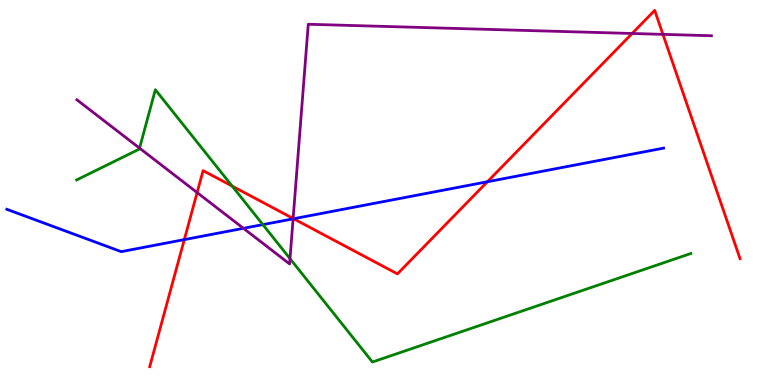[{'lines': ['blue', 'red'], 'intersections': [{'x': 2.38, 'y': 3.78}, {'x': 3.79, 'y': 4.32}, {'x': 6.29, 'y': 5.28}]}, {'lines': ['green', 'red'], 'intersections': [{'x': 3.0, 'y': 5.17}]}, {'lines': ['purple', 'red'], 'intersections': [{'x': 2.54, 'y': 5.0}, {'x': 3.78, 'y': 4.33}, {'x': 8.16, 'y': 9.13}, {'x': 8.55, 'y': 9.11}]}, {'lines': ['blue', 'green'], 'intersections': [{'x': 3.39, 'y': 4.17}]}, {'lines': ['blue', 'purple'], 'intersections': [{'x': 3.14, 'y': 4.07}, {'x': 3.78, 'y': 4.32}]}, {'lines': ['green', 'purple'], 'intersections': [{'x': 1.8, 'y': 6.15}, {'x': 3.74, 'y': 3.28}]}]